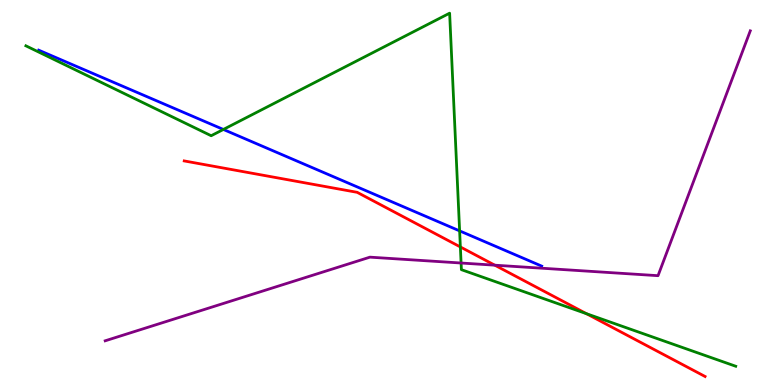[{'lines': ['blue', 'red'], 'intersections': []}, {'lines': ['green', 'red'], 'intersections': [{'x': 5.94, 'y': 3.59}, {'x': 7.57, 'y': 1.85}]}, {'lines': ['purple', 'red'], 'intersections': [{'x': 6.38, 'y': 3.11}]}, {'lines': ['blue', 'green'], 'intersections': [{'x': 2.88, 'y': 6.64}, {'x': 5.93, 'y': 4.0}]}, {'lines': ['blue', 'purple'], 'intersections': []}, {'lines': ['green', 'purple'], 'intersections': [{'x': 5.95, 'y': 3.17}]}]